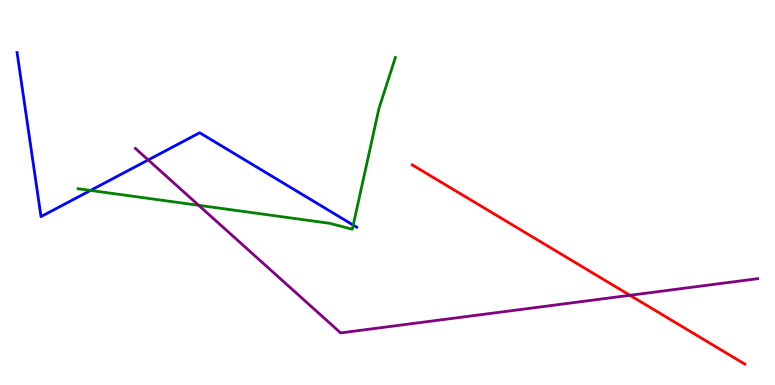[{'lines': ['blue', 'red'], 'intersections': []}, {'lines': ['green', 'red'], 'intersections': []}, {'lines': ['purple', 'red'], 'intersections': [{'x': 8.13, 'y': 2.33}]}, {'lines': ['blue', 'green'], 'intersections': [{'x': 1.17, 'y': 5.05}, {'x': 4.56, 'y': 4.15}]}, {'lines': ['blue', 'purple'], 'intersections': [{'x': 1.91, 'y': 5.85}]}, {'lines': ['green', 'purple'], 'intersections': [{'x': 2.56, 'y': 4.67}]}]